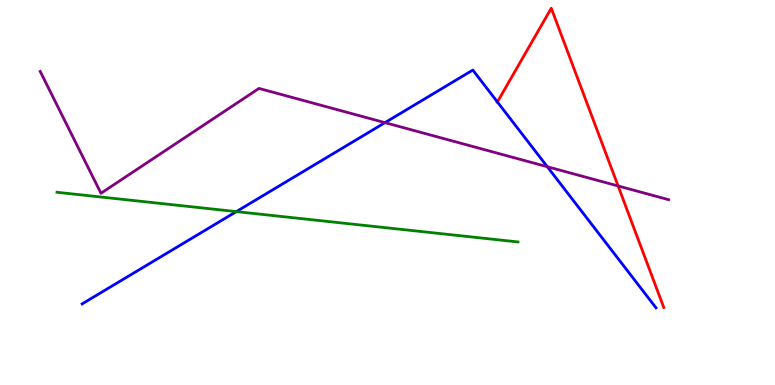[{'lines': ['blue', 'red'], 'intersections': [{'x': 6.42, 'y': 7.35}]}, {'lines': ['green', 'red'], 'intersections': []}, {'lines': ['purple', 'red'], 'intersections': [{'x': 7.98, 'y': 5.17}]}, {'lines': ['blue', 'green'], 'intersections': [{'x': 3.05, 'y': 4.5}]}, {'lines': ['blue', 'purple'], 'intersections': [{'x': 4.97, 'y': 6.81}, {'x': 7.06, 'y': 5.67}]}, {'lines': ['green', 'purple'], 'intersections': []}]